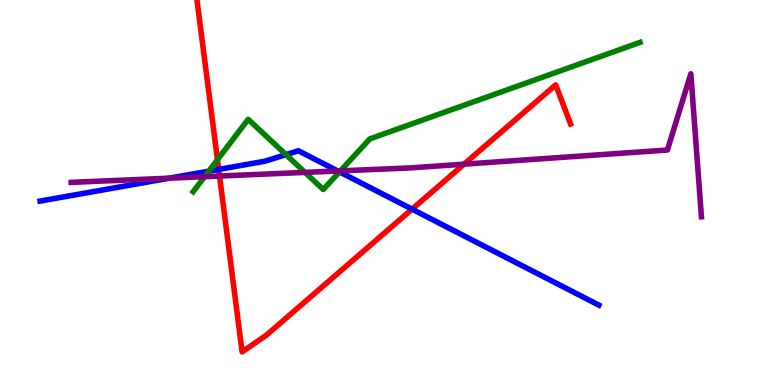[{'lines': ['blue', 'red'], 'intersections': [{'x': 2.82, 'y': 5.6}, {'x': 5.32, 'y': 4.57}]}, {'lines': ['green', 'red'], 'intersections': [{'x': 2.81, 'y': 5.85}]}, {'lines': ['purple', 'red'], 'intersections': [{'x': 2.83, 'y': 5.43}, {'x': 5.99, 'y': 5.74}]}, {'lines': ['blue', 'green'], 'intersections': [{'x': 2.69, 'y': 5.55}, {'x': 3.69, 'y': 5.98}, {'x': 4.38, 'y': 5.54}]}, {'lines': ['blue', 'purple'], 'intersections': [{'x': 2.18, 'y': 5.37}, {'x': 4.36, 'y': 5.56}]}, {'lines': ['green', 'purple'], 'intersections': [{'x': 2.64, 'y': 5.41}, {'x': 3.94, 'y': 5.52}, {'x': 4.39, 'y': 5.56}]}]